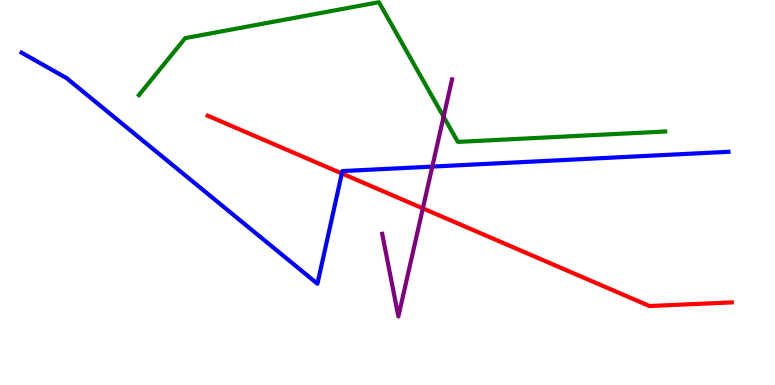[{'lines': ['blue', 'red'], 'intersections': [{'x': 4.41, 'y': 5.49}]}, {'lines': ['green', 'red'], 'intersections': []}, {'lines': ['purple', 'red'], 'intersections': [{'x': 5.46, 'y': 4.59}]}, {'lines': ['blue', 'green'], 'intersections': []}, {'lines': ['blue', 'purple'], 'intersections': [{'x': 5.58, 'y': 5.67}]}, {'lines': ['green', 'purple'], 'intersections': [{'x': 5.72, 'y': 6.97}]}]